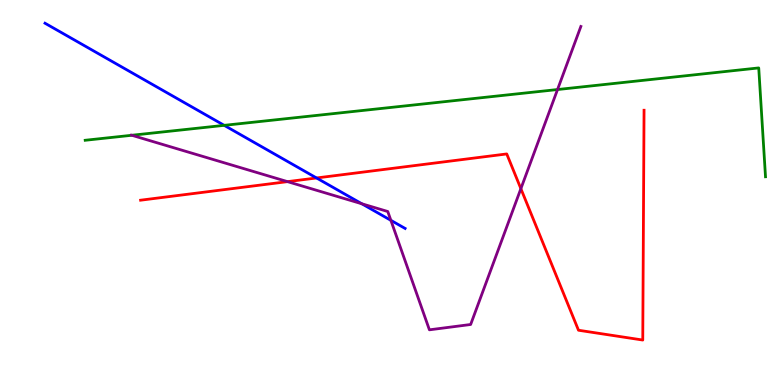[{'lines': ['blue', 'red'], 'intersections': [{'x': 4.08, 'y': 5.38}]}, {'lines': ['green', 'red'], 'intersections': []}, {'lines': ['purple', 'red'], 'intersections': [{'x': 3.71, 'y': 5.28}, {'x': 6.72, 'y': 5.1}]}, {'lines': ['blue', 'green'], 'intersections': [{'x': 2.89, 'y': 6.74}]}, {'lines': ['blue', 'purple'], 'intersections': [{'x': 4.67, 'y': 4.71}, {'x': 5.04, 'y': 4.28}]}, {'lines': ['green', 'purple'], 'intersections': [{'x': 1.7, 'y': 6.49}, {'x': 7.19, 'y': 7.67}]}]